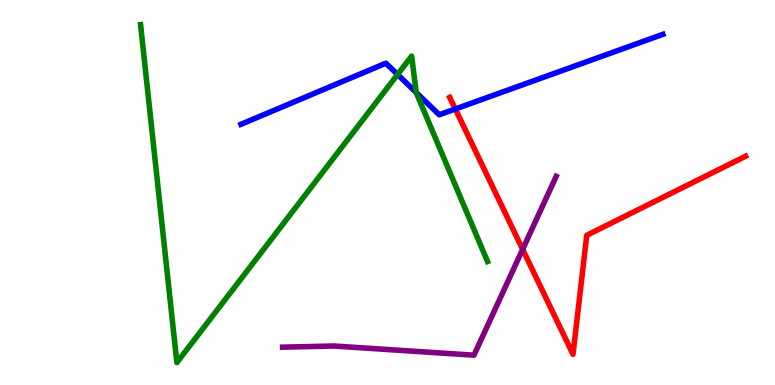[{'lines': ['blue', 'red'], 'intersections': [{'x': 5.87, 'y': 7.17}]}, {'lines': ['green', 'red'], 'intersections': []}, {'lines': ['purple', 'red'], 'intersections': [{'x': 6.74, 'y': 3.52}]}, {'lines': ['blue', 'green'], 'intersections': [{'x': 5.13, 'y': 8.07}, {'x': 5.37, 'y': 7.6}]}, {'lines': ['blue', 'purple'], 'intersections': []}, {'lines': ['green', 'purple'], 'intersections': []}]